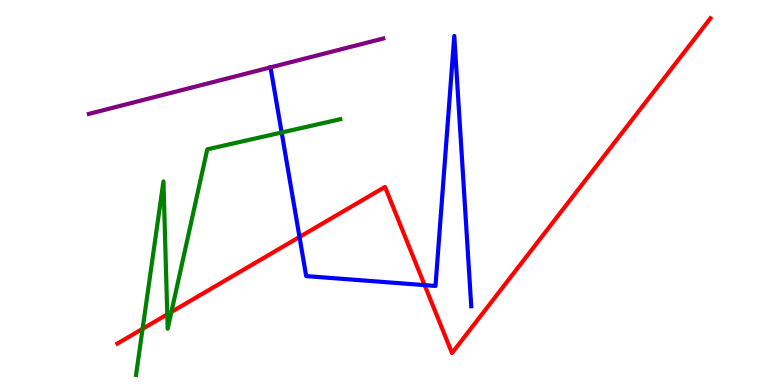[{'lines': ['blue', 'red'], 'intersections': [{'x': 3.86, 'y': 3.84}, {'x': 5.48, 'y': 2.59}]}, {'lines': ['green', 'red'], 'intersections': [{'x': 1.84, 'y': 1.46}, {'x': 2.16, 'y': 1.83}, {'x': 2.21, 'y': 1.9}]}, {'lines': ['purple', 'red'], 'intersections': []}, {'lines': ['blue', 'green'], 'intersections': [{'x': 3.63, 'y': 6.56}]}, {'lines': ['blue', 'purple'], 'intersections': []}, {'lines': ['green', 'purple'], 'intersections': []}]